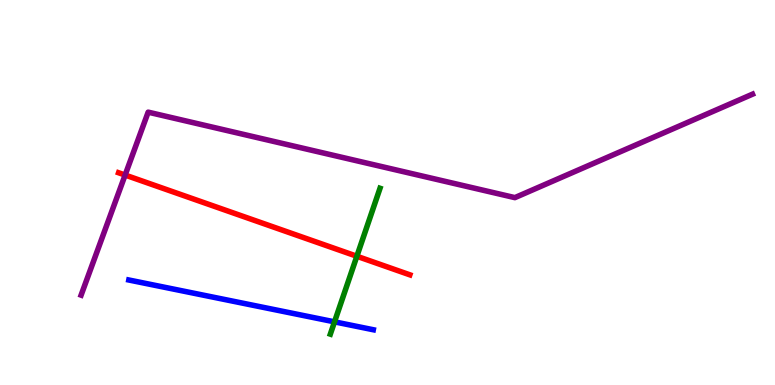[{'lines': ['blue', 'red'], 'intersections': []}, {'lines': ['green', 'red'], 'intersections': [{'x': 4.6, 'y': 3.34}]}, {'lines': ['purple', 'red'], 'intersections': [{'x': 1.61, 'y': 5.45}]}, {'lines': ['blue', 'green'], 'intersections': [{'x': 4.32, 'y': 1.64}]}, {'lines': ['blue', 'purple'], 'intersections': []}, {'lines': ['green', 'purple'], 'intersections': []}]